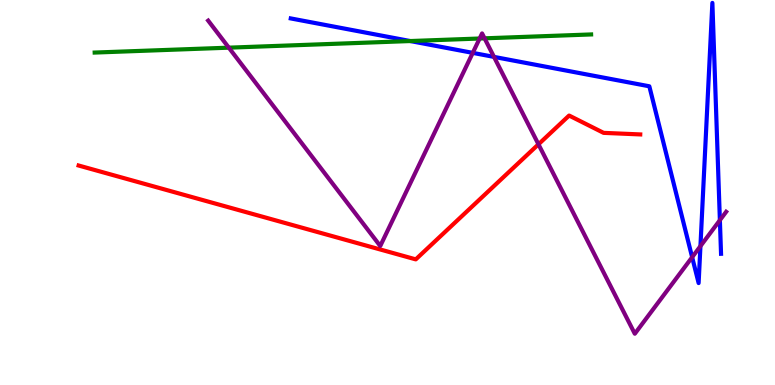[{'lines': ['blue', 'red'], 'intersections': []}, {'lines': ['green', 'red'], 'intersections': []}, {'lines': ['purple', 'red'], 'intersections': [{'x': 6.95, 'y': 6.25}]}, {'lines': ['blue', 'green'], 'intersections': [{'x': 5.29, 'y': 8.93}]}, {'lines': ['blue', 'purple'], 'intersections': [{'x': 6.1, 'y': 8.63}, {'x': 6.37, 'y': 8.52}, {'x': 8.93, 'y': 3.32}, {'x': 9.04, 'y': 3.61}, {'x': 9.29, 'y': 4.28}]}, {'lines': ['green', 'purple'], 'intersections': [{'x': 2.95, 'y': 8.76}, {'x': 6.19, 'y': 9.0}, {'x': 6.25, 'y': 9.0}]}]